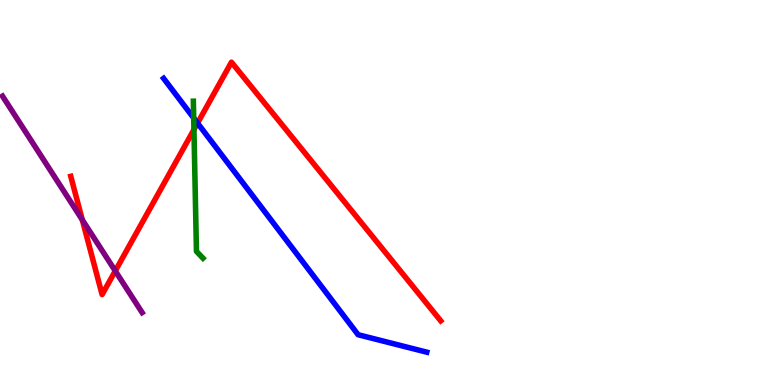[{'lines': ['blue', 'red'], 'intersections': [{'x': 2.55, 'y': 6.8}]}, {'lines': ['green', 'red'], 'intersections': [{'x': 2.5, 'y': 6.63}]}, {'lines': ['purple', 'red'], 'intersections': [{'x': 1.06, 'y': 4.29}, {'x': 1.49, 'y': 2.96}]}, {'lines': ['blue', 'green'], 'intersections': [{'x': 2.5, 'y': 6.93}]}, {'lines': ['blue', 'purple'], 'intersections': []}, {'lines': ['green', 'purple'], 'intersections': []}]